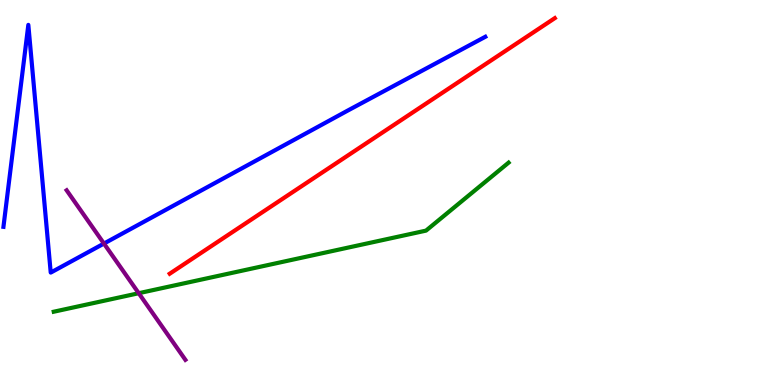[{'lines': ['blue', 'red'], 'intersections': []}, {'lines': ['green', 'red'], 'intersections': []}, {'lines': ['purple', 'red'], 'intersections': []}, {'lines': ['blue', 'green'], 'intersections': []}, {'lines': ['blue', 'purple'], 'intersections': [{'x': 1.34, 'y': 3.67}]}, {'lines': ['green', 'purple'], 'intersections': [{'x': 1.79, 'y': 2.38}]}]